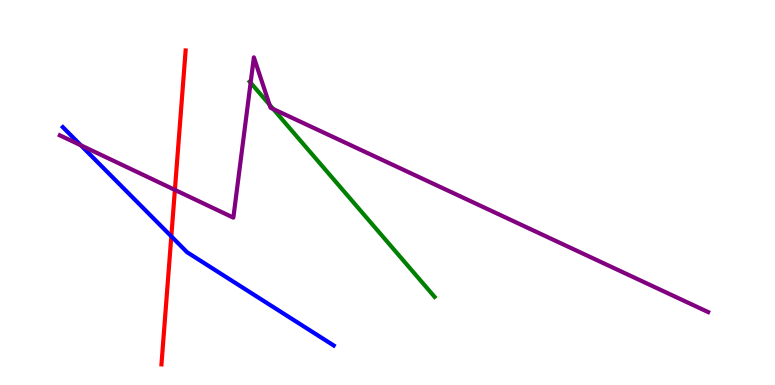[{'lines': ['blue', 'red'], 'intersections': [{'x': 2.21, 'y': 3.86}]}, {'lines': ['green', 'red'], 'intersections': []}, {'lines': ['purple', 'red'], 'intersections': [{'x': 2.26, 'y': 5.07}]}, {'lines': ['blue', 'green'], 'intersections': []}, {'lines': ['blue', 'purple'], 'intersections': [{'x': 1.04, 'y': 6.23}]}, {'lines': ['green', 'purple'], 'intersections': [{'x': 3.23, 'y': 7.85}, {'x': 3.48, 'y': 7.28}, {'x': 3.53, 'y': 7.17}]}]